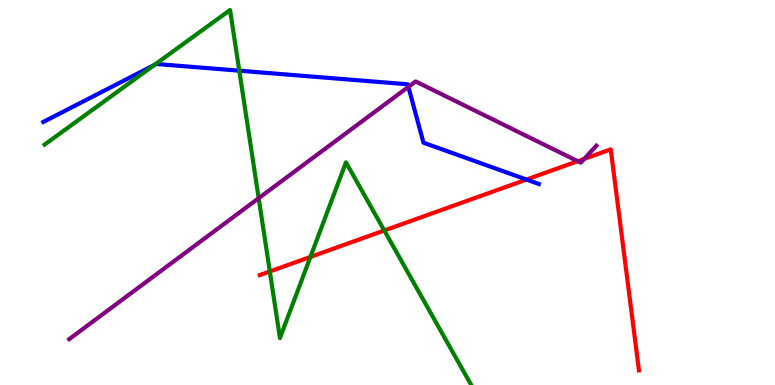[{'lines': ['blue', 'red'], 'intersections': [{'x': 6.79, 'y': 5.34}]}, {'lines': ['green', 'red'], 'intersections': [{'x': 3.48, 'y': 2.95}, {'x': 4.01, 'y': 3.33}, {'x': 4.96, 'y': 4.01}]}, {'lines': ['purple', 'red'], 'intersections': [{'x': 7.45, 'y': 5.81}, {'x': 7.54, 'y': 5.87}]}, {'lines': ['blue', 'green'], 'intersections': [{'x': 1.99, 'y': 8.31}, {'x': 3.09, 'y': 8.16}]}, {'lines': ['blue', 'purple'], 'intersections': [{'x': 5.27, 'y': 7.74}]}, {'lines': ['green', 'purple'], 'intersections': [{'x': 3.34, 'y': 4.85}]}]